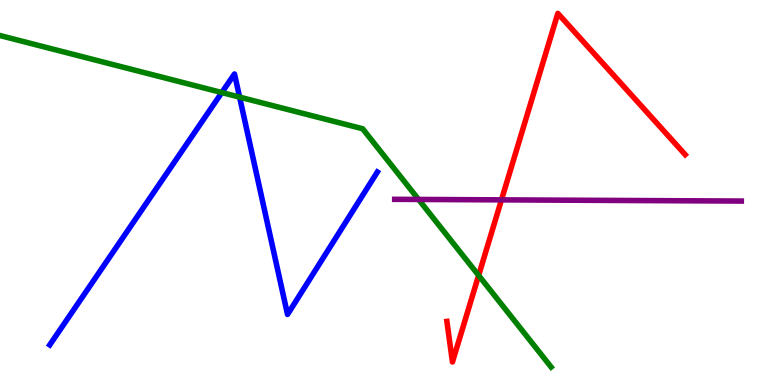[{'lines': ['blue', 'red'], 'intersections': []}, {'lines': ['green', 'red'], 'intersections': [{'x': 6.18, 'y': 2.85}]}, {'lines': ['purple', 'red'], 'intersections': [{'x': 6.47, 'y': 4.81}]}, {'lines': ['blue', 'green'], 'intersections': [{'x': 2.86, 'y': 7.6}, {'x': 3.09, 'y': 7.48}]}, {'lines': ['blue', 'purple'], 'intersections': []}, {'lines': ['green', 'purple'], 'intersections': [{'x': 5.4, 'y': 4.82}]}]